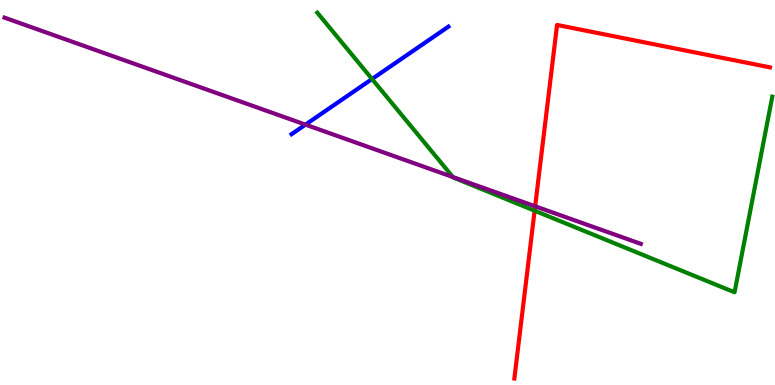[{'lines': ['blue', 'red'], 'intersections': []}, {'lines': ['green', 'red'], 'intersections': [{'x': 6.9, 'y': 4.53}]}, {'lines': ['purple', 'red'], 'intersections': [{'x': 6.91, 'y': 4.64}]}, {'lines': ['blue', 'green'], 'intersections': [{'x': 4.8, 'y': 7.95}]}, {'lines': ['blue', 'purple'], 'intersections': [{'x': 3.94, 'y': 6.76}]}, {'lines': ['green', 'purple'], 'intersections': [{'x': 5.84, 'y': 5.4}]}]